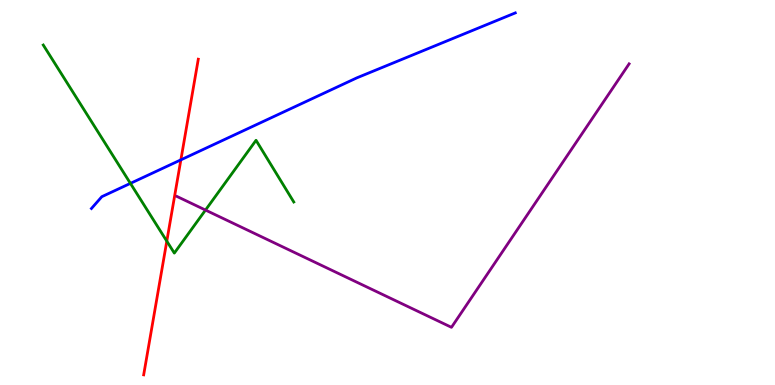[{'lines': ['blue', 'red'], 'intersections': [{'x': 2.33, 'y': 5.85}]}, {'lines': ['green', 'red'], 'intersections': [{'x': 2.15, 'y': 3.74}]}, {'lines': ['purple', 'red'], 'intersections': []}, {'lines': ['blue', 'green'], 'intersections': [{'x': 1.68, 'y': 5.24}]}, {'lines': ['blue', 'purple'], 'intersections': []}, {'lines': ['green', 'purple'], 'intersections': [{'x': 2.65, 'y': 4.54}]}]